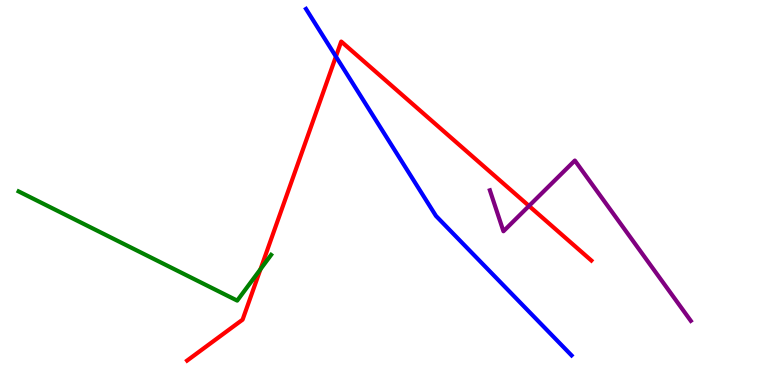[{'lines': ['blue', 'red'], 'intersections': [{'x': 4.33, 'y': 8.53}]}, {'lines': ['green', 'red'], 'intersections': [{'x': 3.36, 'y': 3.01}]}, {'lines': ['purple', 'red'], 'intersections': [{'x': 6.83, 'y': 4.65}]}, {'lines': ['blue', 'green'], 'intersections': []}, {'lines': ['blue', 'purple'], 'intersections': []}, {'lines': ['green', 'purple'], 'intersections': []}]